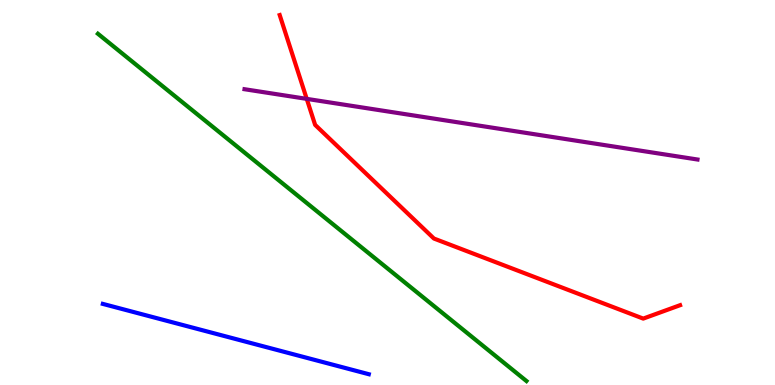[{'lines': ['blue', 'red'], 'intersections': []}, {'lines': ['green', 'red'], 'intersections': []}, {'lines': ['purple', 'red'], 'intersections': [{'x': 3.96, 'y': 7.43}]}, {'lines': ['blue', 'green'], 'intersections': []}, {'lines': ['blue', 'purple'], 'intersections': []}, {'lines': ['green', 'purple'], 'intersections': []}]